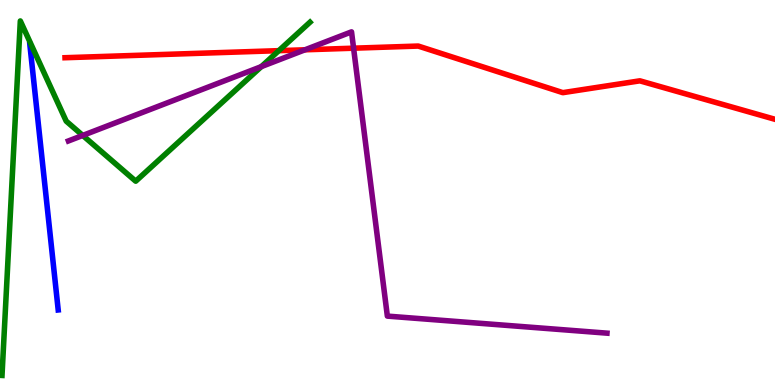[{'lines': ['blue', 'red'], 'intersections': []}, {'lines': ['green', 'red'], 'intersections': [{'x': 3.6, 'y': 8.68}]}, {'lines': ['purple', 'red'], 'intersections': [{'x': 3.94, 'y': 8.71}, {'x': 4.56, 'y': 8.75}]}, {'lines': ['blue', 'green'], 'intersections': []}, {'lines': ['blue', 'purple'], 'intersections': []}, {'lines': ['green', 'purple'], 'intersections': [{'x': 1.07, 'y': 6.48}, {'x': 3.37, 'y': 8.27}]}]